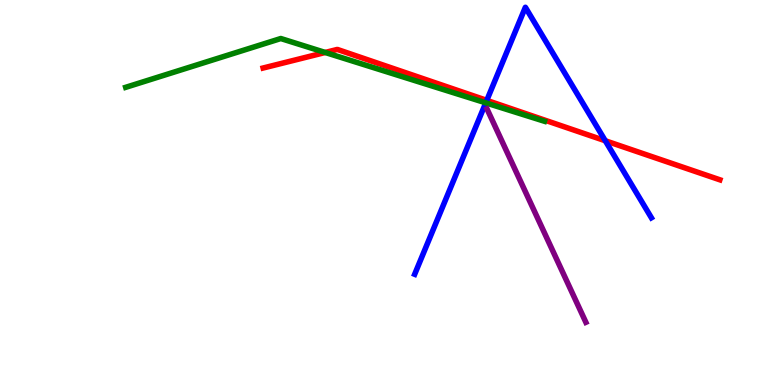[{'lines': ['blue', 'red'], 'intersections': [{'x': 6.28, 'y': 7.39}, {'x': 7.81, 'y': 6.34}]}, {'lines': ['green', 'red'], 'intersections': [{'x': 4.2, 'y': 8.64}]}, {'lines': ['purple', 'red'], 'intersections': []}, {'lines': ['blue', 'green'], 'intersections': [{'x': 6.27, 'y': 7.33}]}, {'lines': ['blue', 'purple'], 'intersections': []}, {'lines': ['green', 'purple'], 'intersections': []}]